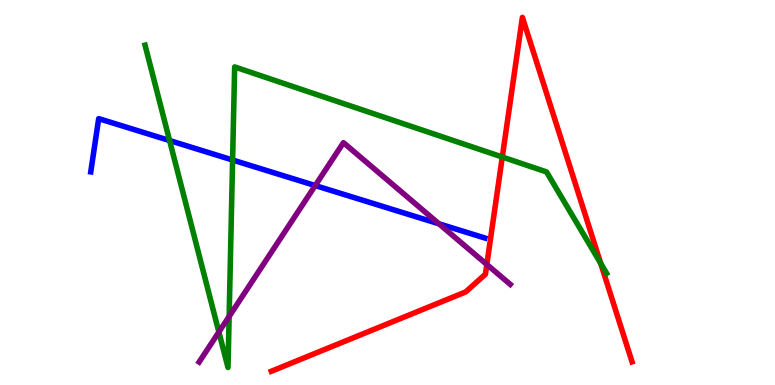[{'lines': ['blue', 'red'], 'intersections': []}, {'lines': ['green', 'red'], 'intersections': [{'x': 6.48, 'y': 5.92}, {'x': 7.75, 'y': 3.16}]}, {'lines': ['purple', 'red'], 'intersections': [{'x': 6.28, 'y': 3.13}]}, {'lines': ['blue', 'green'], 'intersections': [{'x': 2.19, 'y': 6.35}, {'x': 3.0, 'y': 5.84}]}, {'lines': ['blue', 'purple'], 'intersections': [{'x': 4.07, 'y': 5.18}, {'x': 5.66, 'y': 4.19}]}, {'lines': ['green', 'purple'], 'intersections': [{'x': 2.82, 'y': 1.38}, {'x': 2.96, 'y': 1.78}]}]